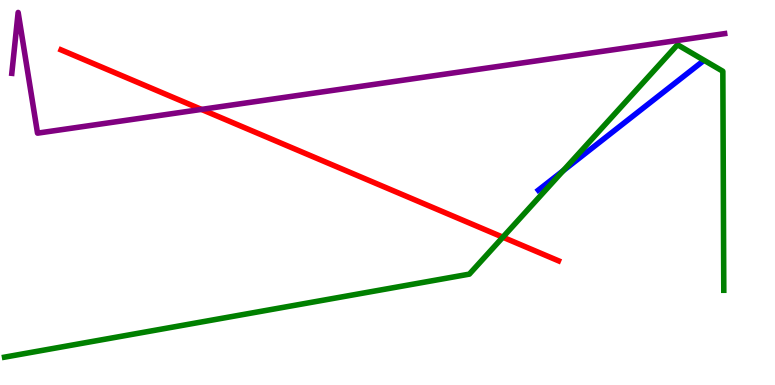[{'lines': ['blue', 'red'], 'intersections': []}, {'lines': ['green', 'red'], 'intersections': [{'x': 6.49, 'y': 3.84}]}, {'lines': ['purple', 'red'], 'intersections': [{'x': 2.6, 'y': 7.16}]}, {'lines': ['blue', 'green'], 'intersections': [{'x': 7.27, 'y': 5.57}]}, {'lines': ['blue', 'purple'], 'intersections': []}, {'lines': ['green', 'purple'], 'intersections': []}]